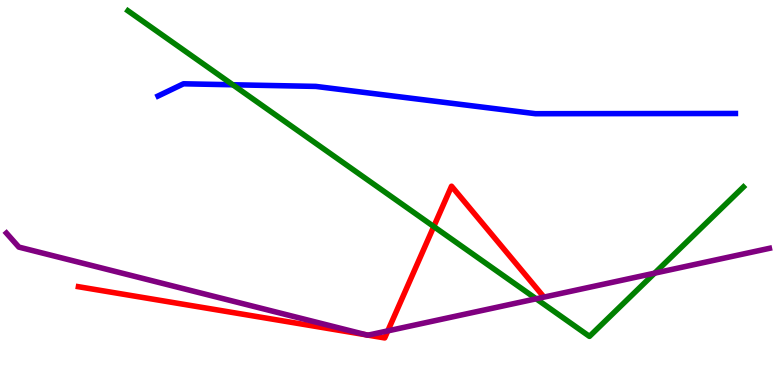[{'lines': ['blue', 'red'], 'intersections': []}, {'lines': ['green', 'red'], 'intersections': [{'x': 5.6, 'y': 4.12}]}, {'lines': ['purple', 'red'], 'intersections': [{'x': 4.73, 'y': 1.3}, {'x': 4.75, 'y': 1.29}, {'x': 5.0, 'y': 1.41}]}, {'lines': ['blue', 'green'], 'intersections': [{'x': 3.0, 'y': 7.8}]}, {'lines': ['blue', 'purple'], 'intersections': []}, {'lines': ['green', 'purple'], 'intersections': [{'x': 6.92, 'y': 2.24}, {'x': 8.45, 'y': 2.9}]}]